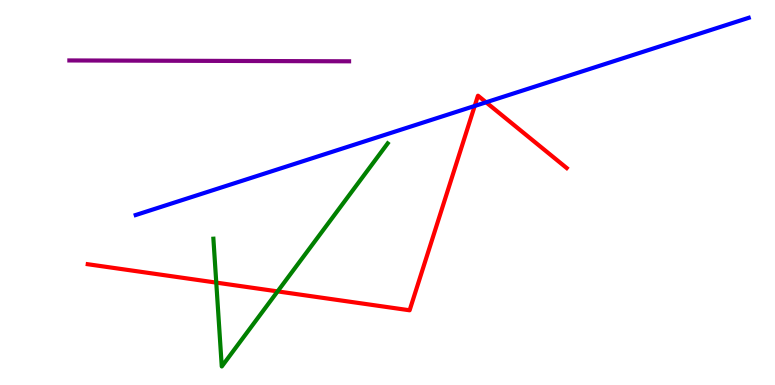[{'lines': ['blue', 'red'], 'intersections': [{'x': 6.13, 'y': 7.25}, {'x': 6.27, 'y': 7.34}]}, {'lines': ['green', 'red'], 'intersections': [{'x': 2.79, 'y': 2.66}, {'x': 3.58, 'y': 2.43}]}, {'lines': ['purple', 'red'], 'intersections': []}, {'lines': ['blue', 'green'], 'intersections': []}, {'lines': ['blue', 'purple'], 'intersections': []}, {'lines': ['green', 'purple'], 'intersections': []}]